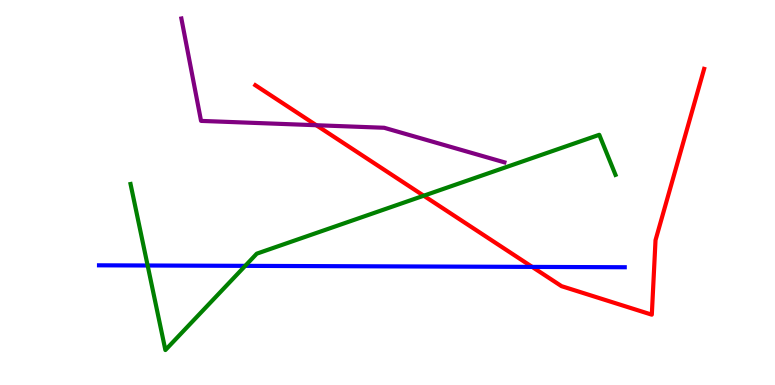[{'lines': ['blue', 'red'], 'intersections': [{'x': 6.87, 'y': 3.07}]}, {'lines': ['green', 'red'], 'intersections': [{'x': 5.47, 'y': 4.92}]}, {'lines': ['purple', 'red'], 'intersections': [{'x': 4.08, 'y': 6.75}]}, {'lines': ['blue', 'green'], 'intersections': [{'x': 1.91, 'y': 3.1}, {'x': 3.16, 'y': 3.09}]}, {'lines': ['blue', 'purple'], 'intersections': []}, {'lines': ['green', 'purple'], 'intersections': []}]